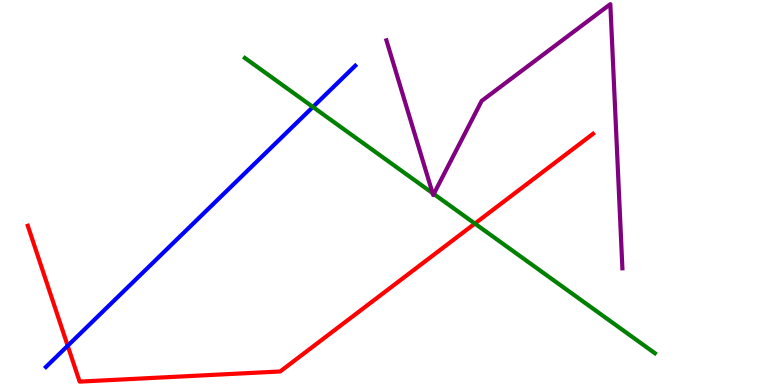[{'lines': ['blue', 'red'], 'intersections': [{'x': 0.874, 'y': 1.02}]}, {'lines': ['green', 'red'], 'intersections': [{'x': 6.13, 'y': 4.19}]}, {'lines': ['purple', 'red'], 'intersections': []}, {'lines': ['blue', 'green'], 'intersections': [{'x': 4.04, 'y': 7.22}]}, {'lines': ['blue', 'purple'], 'intersections': []}, {'lines': ['green', 'purple'], 'intersections': [{'x': 5.58, 'y': 4.98}, {'x': 5.6, 'y': 4.96}]}]